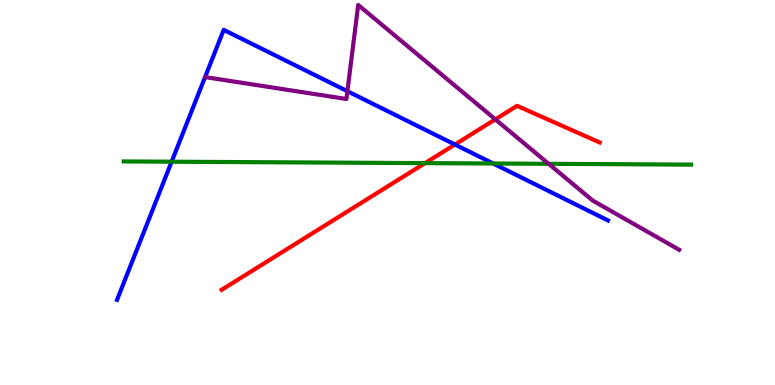[{'lines': ['blue', 'red'], 'intersections': [{'x': 5.87, 'y': 6.25}]}, {'lines': ['green', 'red'], 'intersections': [{'x': 5.48, 'y': 5.76}]}, {'lines': ['purple', 'red'], 'intersections': [{'x': 6.39, 'y': 6.9}]}, {'lines': ['blue', 'green'], 'intersections': [{'x': 2.21, 'y': 5.8}, {'x': 6.36, 'y': 5.75}]}, {'lines': ['blue', 'purple'], 'intersections': [{'x': 4.48, 'y': 7.63}]}, {'lines': ['green', 'purple'], 'intersections': [{'x': 7.08, 'y': 5.75}]}]